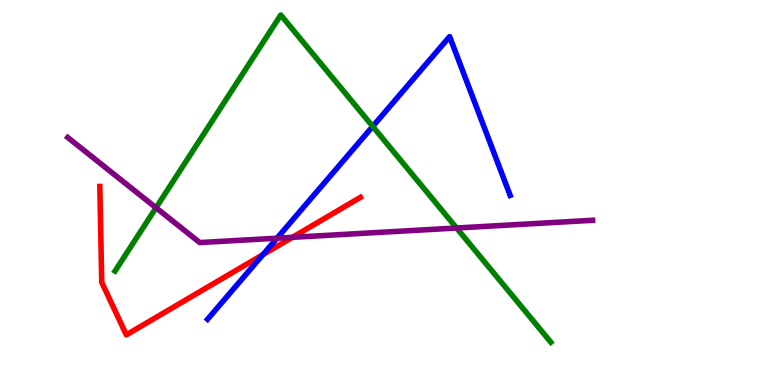[{'lines': ['blue', 'red'], 'intersections': [{'x': 3.39, 'y': 3.39}]}, {'lines': ['green', 'red'], 'intersections': []}, {'lines': ['purple', 'red'], 'intersections': [{'x': 3.77, 'y': 3.84}]}, {'lines': ['blue', 'green'], 'intersections': [{'x': 4.81, 'y': 6.72}]}, {'lines': ['blue', 'purple'], 'intersections': [{'x': 3.57, 'y': 3.81}]}, {'lines': ['green', 'purple'], 'intersections': [{'x': 2.01, 'y': 4.6}, {'x': 5.89, 'y': 4.08}]}]